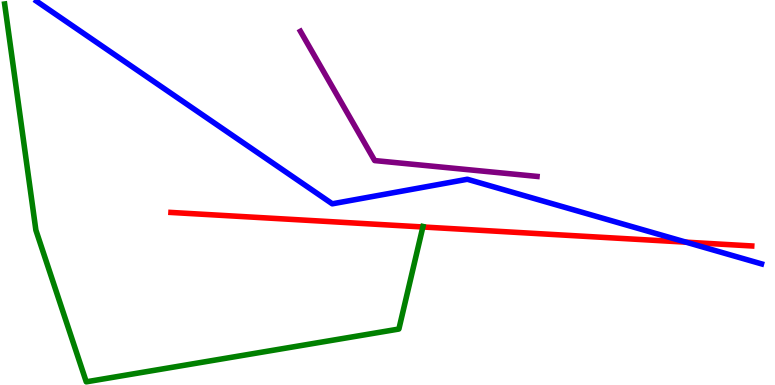[{'lines': ['blue', 'red'], 'intersections': [{'x': 8.85, 'y': 3.71}]}, {'lines': ['green', 'red'], 'intersections': [{'x': 5.46, 'y': 4.1}]}, {'lines': ['purple', 'red'], 'intersections': []}, {'lines': ['blue', 'green'], 'intersections': []}, {'lines': ['blue', 'purple'], 'intersections': []}, {'lines': ['green', 'purple'], 'intersections': []}]